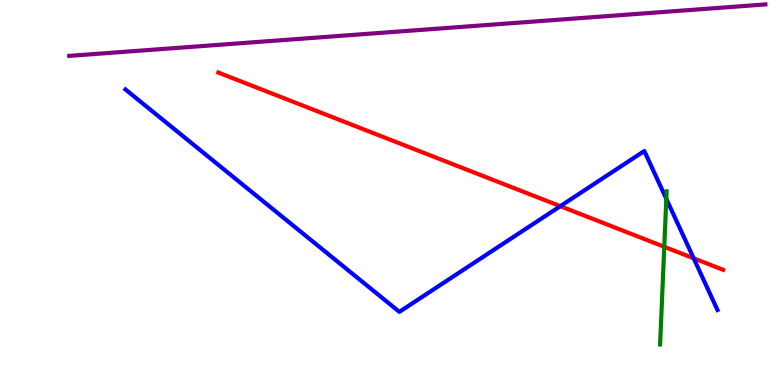[{'lines': ['blue', 'red'], 'intersections': [{'x': 7.23, 'y': 4.64}, {'x': 8.95, 'y': 3.29}]}, {'lines': ['green', 'red'], 'intersections': [{'x': 8.57, 'y': 3.59}]}, {'lines': ['purple', 'red'], 'intersections': []}, {'lines': ['blue', 'green'], 'intersections': [{'x': 8.6, 'y': 4.84}]}, {'lines': ['blue', 'purple'], 'intersections': []}, {'lines': ['green', 'purple'], 'intersections': []}]